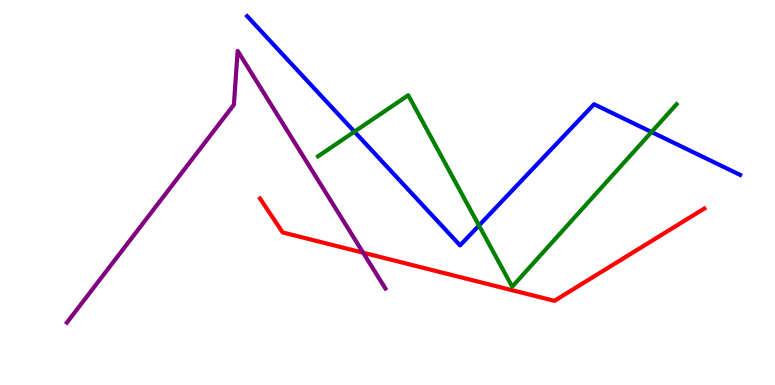[{'lines': ['blue', 'red'], 'intersections': []}, {'lines': ['green', 'red'], 'intersections': []}, {'lines': ['purple', 'red'], 'intersections': [{'x': 4.69, 'y': 3.44}]}, {'lines': ['blue', 'green'], 'intersections': [{'x': 4.57, 'y': 6.58}, {'x': 6.18, 'y': 4.14}, {'x': 8.41, 'y': 6.57}]}, {'lines': ['blue', 'purple'], 'intersections': []}, {'lines': ['green', 'purple'], 'intersections': []}]